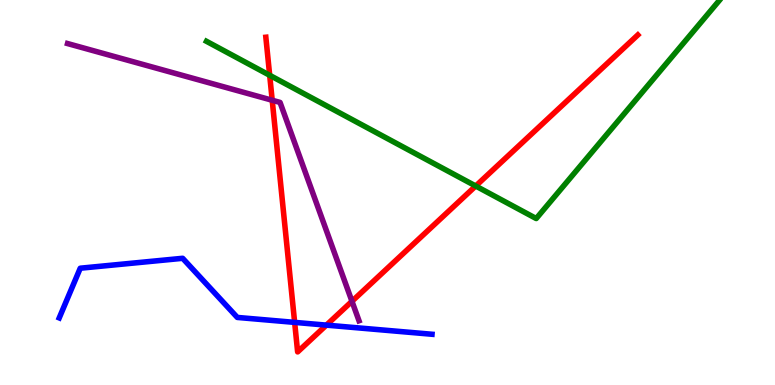[{'lines': ['blue', 'red'], 'intersections': [{'x': 3.8, 'y': 1.63}, {'x': 4.21, 'y': 1.56}]}, {'lines': ['green', 'red'], 'intersections': [{'x': 3.48, 'y': 8.04}, {'x': 6.14, 'y': 5.17}]}, {'lines': ['purple', 'red'], 'intersections': [{'x': 3.51, 'y': 7.4}, {'x': 4.54, 'y': 2.17}]}, {'lines': ['blue', 'green'], 'intersections': []}, {'lines': ['blue', 'purple'], 'intersections': []}, {'lines': ['green', 'purple'], 'intersections': []}]